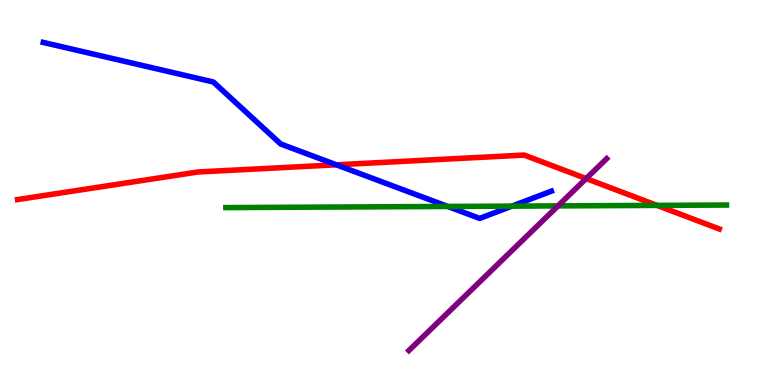[{'lines': ['blue', 'red'], 'intersections': [{'x': 4.34, 'y': 5.72}]}, {'lines': ['green', 'red'], 'intersections': [{'x': 8.48, 'y': 4.67}]}, {'lines': ['purple', 'red'], 'intersections': [{'x': 7.56, 'y': 5.36}]}, {'lines': ['blue', 'green'], 'intersections': [{'x': 5.78, 'y': 4.64}, {'x': 6.61, 'y': 4.65}]}, {'lines': ['blue', 'purple'], 'intersections': []}, {'lines': ['green', 'purple'], 'intersections': [{'x': 7.2, 'y': 4.65}]}]